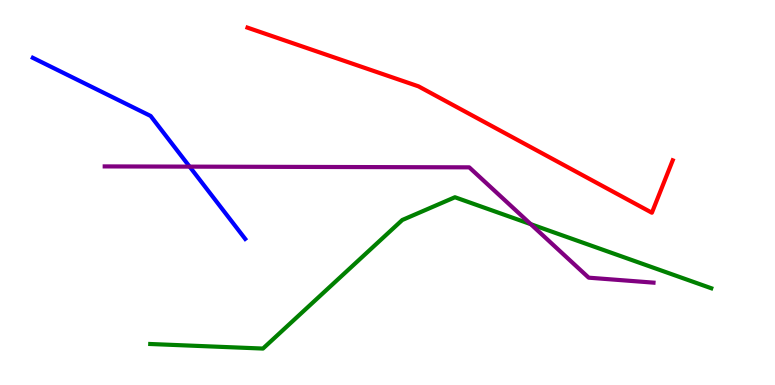[{'lines': ['blue', 'red'], 'intersections': []}, {'lines': ['green', 'red'], 'intersections': []}, {'lines': ['purple', 'red'], 'intersections': []}, {'lines': ['blue', 'green'], 'intersections': []}, {'lines': ['blue', 'purple'], 'intersections': [{'x': 2.45, 'y': 5.67}]}, {'lines': ['green', 'purple'], 'intersections': [{'x': 6.85, 'y': 4.18}]}]